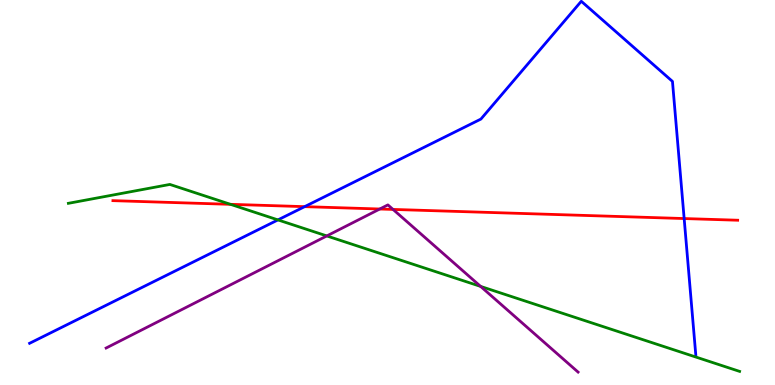[{'lines': ['blue', 'red'], 'intersections': [{'x': 3.93, 'y': 4.63}, {'x': 8.83, 'y': 4.32}]}, {'lines': ['green', 'red'], 'intersections': [{'x': 2.97, 'y': 4.69}]}, {'lines': ['purple', 'red'], 'intersections': [{'x': 4.9, 'y': 4.57}, {'x': 5.07, 'y': 4.56}]}, {'lines': ['blue', 'green'], 'intersections': [{'x': 3.59, 'y': 4.29}]}, {'lines': ['blue', 'purple'], 'intersections': []}, {'lines': ['green', 'purple'], 'intersections': [{'x': 4.22, 'y': 3.87}, {'x': 6.2, 'y': 2.56}]}]